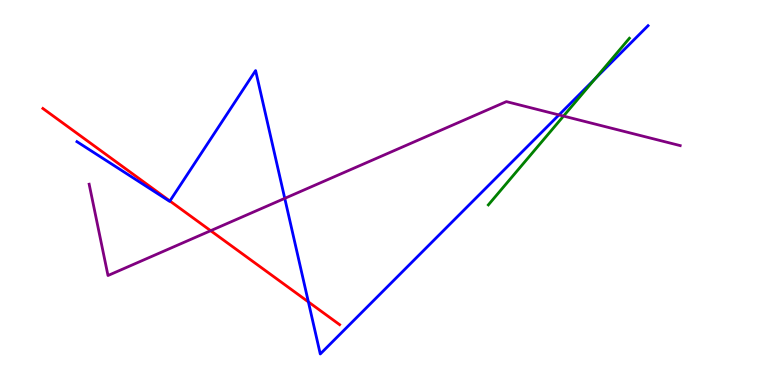[{'lines': ['blue', 'red'], 'intersections': [{'x': 2.19, 'y': 4.78}, {'x': 3.98, 'y': 2.16}]}, {'lines': ['green', 'red'], 'intersections': []}, {'lines': ['purple', 'red'], 'intersections': [{'x': 2.72, 'y': 4.01}]}, {'lines': ['blue', 'green'], 'intersections': [{'x': 7.68, 'y': 7.96}]}, {'lines': ['blue', 'purple'], 'intersections': [{'x': 3.67, 'y': 4.85}, {'x': 7.21, 'y': 7.01}]}, {'lines': ['green', 'purple'], 'intersections': [{'x': 7.27, 'y': 6.99}]}]